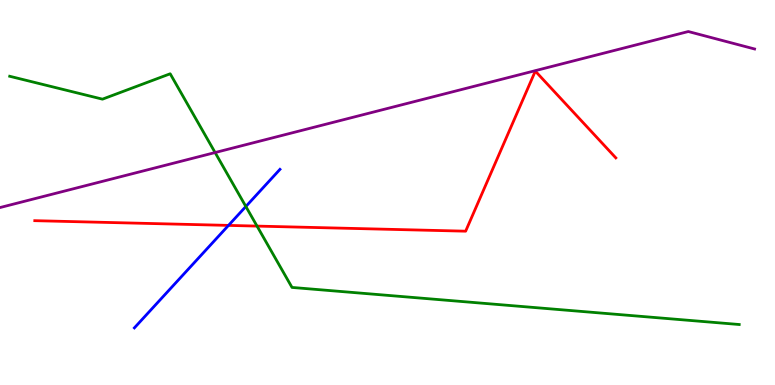[{'lines': ['blue', 'red'], 'intersections': [{'x': 2.95, 'y': 4.15}]}, {'lines': ['green', 'red'], 'intersections': [{'x': 3.32, 'y': 4.13}]}, {'lines': ['purple', 'red'], 'intersections': []}, {'lines': ['blue', 'green'], 'intersections': [{'x': 3.17, 'y': 4.64}]}, {'lines': ['blue', 'purple'], 'intersections': []}, {'lines': ['green', 'purple'], 'intersections': [{'x': 2.78, 'y': 6.04}]}]